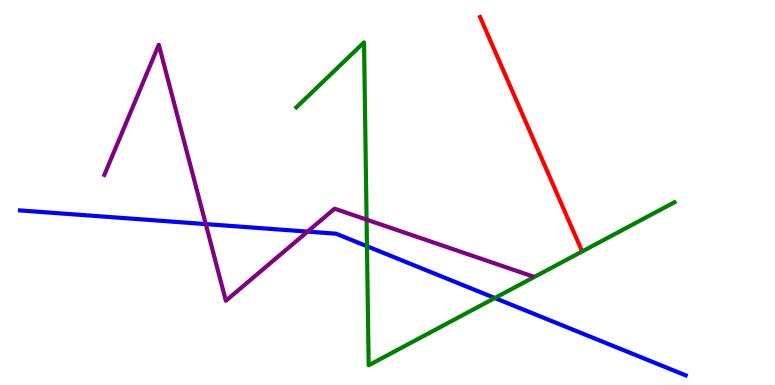[{'lines': ['blue', 'red'], 'intersections': []}, {'lines': ['green', 'red'], 'intersections': []}, {'lines': ['purple', 'red'], 'intersections': []}, {'lines': ['blue', 'green'], 'intersections': [{'x': 4.73, 'y': 3.6}, {'x': 6.38, 'y': 2.26}]}, {'lines': ['blue', 'purple'], 'intersections': [{'x': 2.66, 'y': 4.18}, {'x': 3.97, 'y': 3.98}]}, {'lines': ['green', 'purple'], 'intersections': [{'x': 4.73, 'y': 4.3}]}]